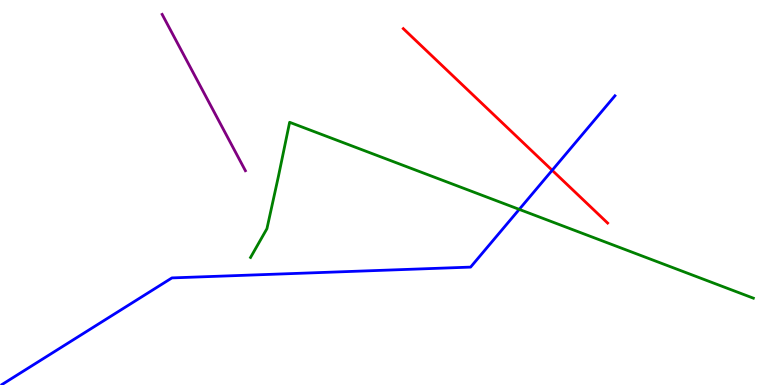[{'lines': ['blue', 'red'], 'intersections': [{'x': 7.12, 'y': 5.58}]}, {'lines': ['green', 'red'], 'intersections': []}, {'lines': ['purple', 'red'], 'intersections': []}, {'lines': ['blue', 'green'], 'intersections': [{'x': 6.7, 'y': 4.56}]}, {'lines': ['blue', 'purple'], 'intersections': []}, {'lines': ['green', 'purple'], 'intersections': []}]